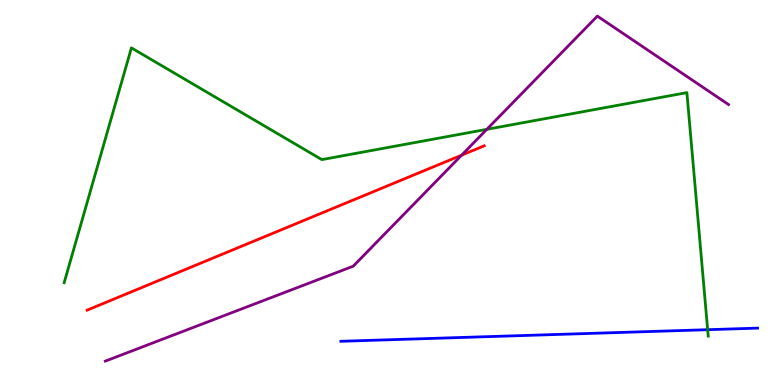[{'lines': ['blue', 'red'], 'intersections': []}, {'lines': ['green', 'red'], 'intersections': []}, {'lines': ['purple', 'red'], 'intersections': [{'x': 5.96, 'y': 5.97}]}, {'lines': ['blue', 'green'], 'intersections': [{'x': 9.13, 'y': 1.44}]}, {'lines': ['blue', 'purple'], 'intersections': []}, {'lines': ['green', 'purple'], 'intersections': [{'x': 6.28, 'y': 6.64}]}]